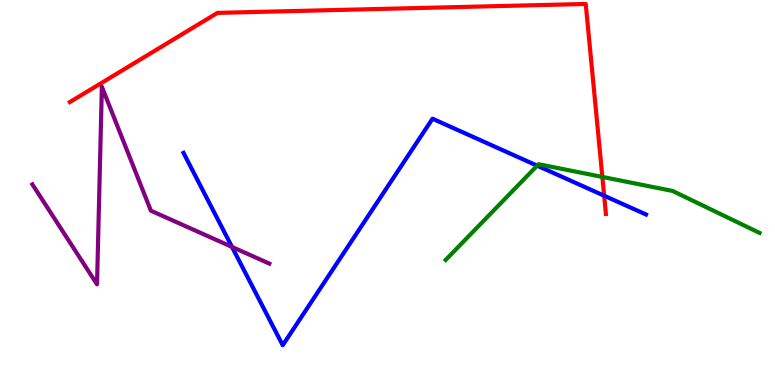[{'lines': ['blue', 'red'], 'intersections': [{'x': 7.8, 'y': 4.92}]}, {'lines': ['green', 'red'], 'intersections': [{'x': 7.77, 'y': 5.4}]}, {'lines': ['purple', 'red'], 'intersections': []}, {'lines': ['blue', 'green'], 'intersections': [{'x': 6.93, 'y': 5.7}]}, {'lines': ['blue', 'purple'], 'intersections': [{'x': 2.99, 'y': 3.59}]}, {'lines': ['green', 'purple'], 'intersections': []}]